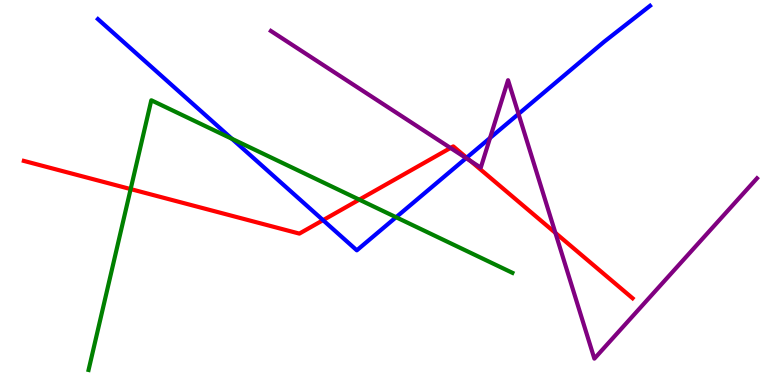[{'lines': ['blue', 'red'], 'intersections': [{'x': 4.17, 'y': 4.28}, {'x': 6.02, 'y': 5.9}]}, {'lines': ['green', 'red'], 'intersections': [{'x': 1.69, 'y': 5.09}, {'x': 4.64, 'y': 4.81}]}, {'lines': ['purple', 'red'], 'intersections': [{'x': 5.81, 'y': 6.16}, {'x': 6.07, 'y': 5.82}, {'x': 7.17, 'y': 3.95}]}, {'lines': ['blue', 'green'], 'intersections': [{'x': 2.99, 'y': 6.39}, {'x': 5.11, 'y': 4.36}]}, {'lines': ['blue', 'purple'], 'intersections': [{'x': 6.01, 'y': 5.89}, {'x': 6.32, 'y': 6.42}, {'x': 6.69, 'y': 7.04}]}, {'lines': ['green', 'purple'], 'intersections': []}]